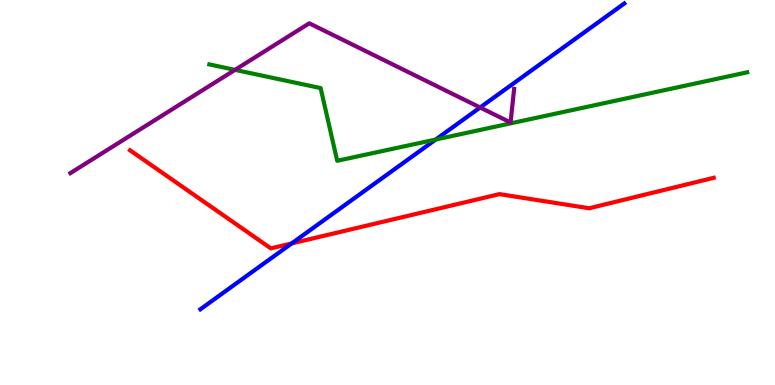[{'lines': ['blue', 'red'], 'intersections': [{'x': 3.76, 'y': 3.68}]}, {'lines': ['green', 'red'], 'intersections': []}, {'lines': ['purple', 'red'], 'intersections': []}, {'lines': ['blue', 'green'], 'intersections': [{'x': 5.62, 'y': 6.38}]}, {'lines': ['blue', 'purple'], 'intersections': [{'x': 6.2, 'y': 7.21}]}, {'lines': ['green', 'purple'], 'intersections': [{'x': 3.03, 'y': 8.19}]}]